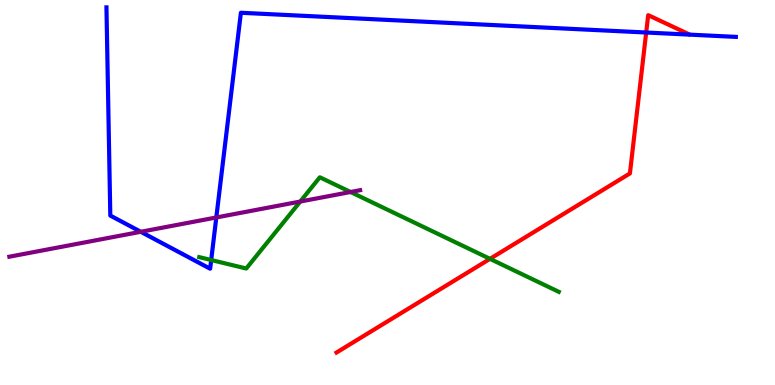[{'lines': ['blue', 'red'], 'intersections': [{'x': 8.34, 'y': 9.16}]}, {'lines': ['green', 'red'], 'intersections': [{'x': 6.32, 'y': 3.28}]}, {'lines': ['purple', 'red'], 'intersections': []}, {'lines': ['blue', 'green'], 'intersections': [{'x': 2.73, 'y': 3.25}]}, {'lines': ['blue', 'purple'], 'intersections': [{'x': 1.82, 'y': 3.98}, {'x': 2.79, 'y': 4.35}]}, {'lines': ['green', 'purple'], 'intersections': [{'x': 3.87, 'y': 4.77}, {'x': 4.52, 'y': 5.01}]}]